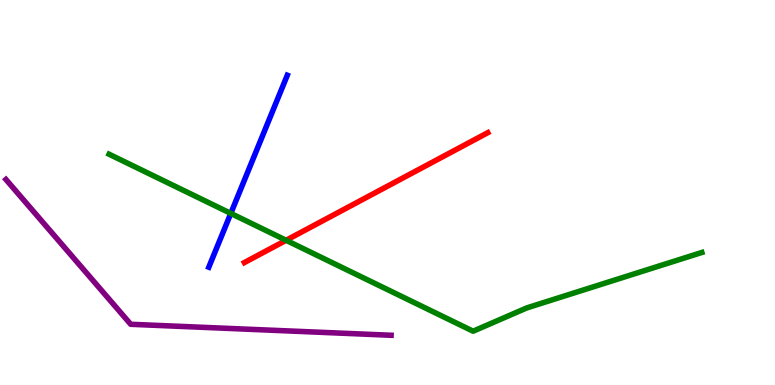[{'lines': ['blue', 'red'], 'intersections': []}, {'lines': ['green', 'red'], 'intersections': [{'x': 3.69, 'y': 3.76}]}, {'lines': ['purple', 'red'], 'intersections': []}, {'lines': ['blue', 'green'], 'intersections': [{'x': 2.98, 'y': 4.46}]}, {'lines': ['blue', 'purple'], 'intersections': []}, {'lines': ['green', 'purple'], 'intersections': []}]